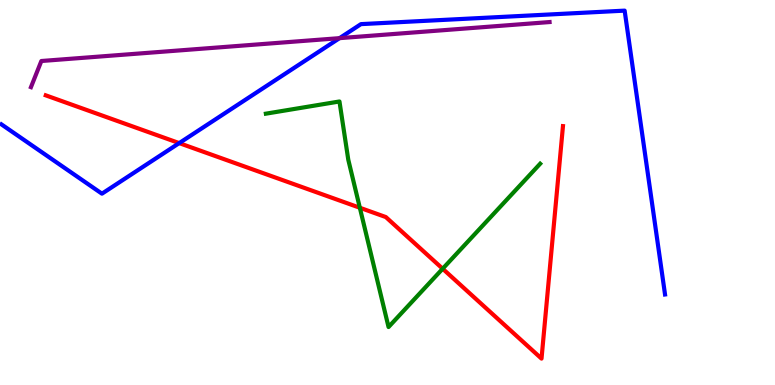[{'lines': ['blue', 'red'], 'intersections': [{'x': 2.31, 'y': 6.28}]}, {'lines': ['green', 'red'], 'intersections': [{'x': 4.64, 'y': 4.6}, {'x': 5.71, 'y': 3.02}]}, {'lines': ['purple', 'red'], 'intersections': []}, {'lines': ['blue', 'green'], 'intersections': []}, {'lines': ['blue', 'purple'], 'intersections': [{'x': 4.38, 'y': 9.01}]}, {'lines': ['green', 'purple'], 'intersections': []}]